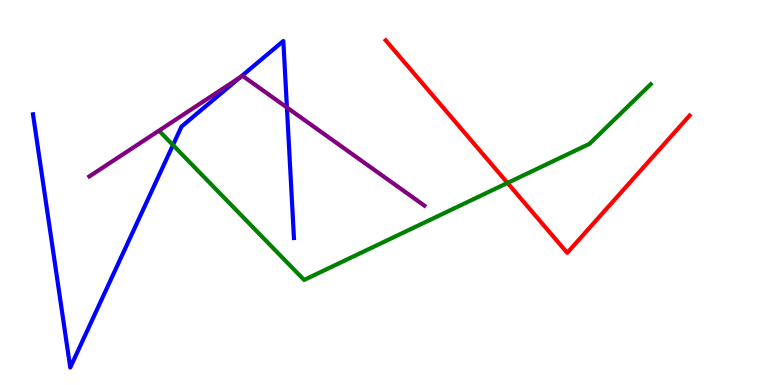[{'lines': ['blue', 'red'], 'intersections': []}, {'lines': ['green', 'red'], 'intersections': [{'x': 6.55, 'y': 5.25}]}, {'lines': ['purple', 'red'], 'intersections': []}, {'lines': ['blue', 'green'], 'intersections': [{'x': 2.23, 'y': 6.23}]}, {'lines': ['blue', 'purple'], 'intersections': [{'x': 3.1, 'y': 8.0}, {'x': 3.7, 'y': 7.21}]}, {'lines': ['green', 'purple'], 'intersections': []}]